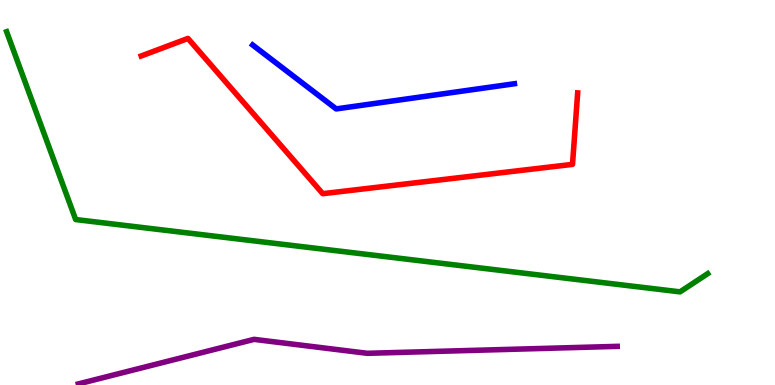[{'lines': ['blue', 'red'], 'intersections': []}, {'lines': ['green', 'red'], 'intersections': []}, {'lines': ['purple', 'red'], 'intersections': []}, {'lines': ['blue', 'green'], 'intersections': []}, {'lines': ['blue', 'purple'], 'intersections': []}, {'lines': ['green', 'purple'], 'intersections': []}]